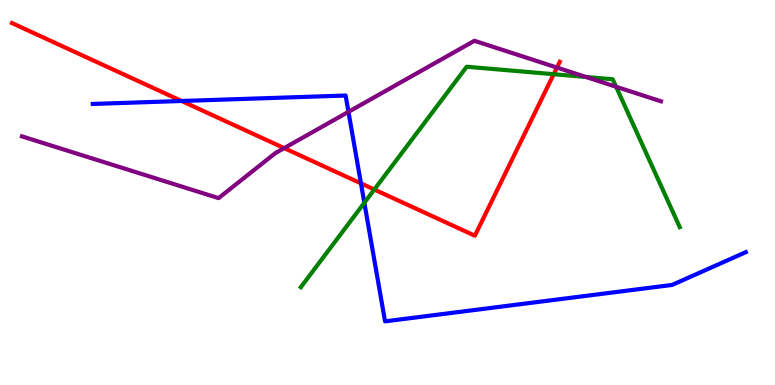[{'lines': ['blue', 'red'], 'intersections': [{'x': 2.34, 'y': 7.38}, {'x': 4.66, 'y': 5.24}]}, {'lines': ['green', 'red'], 'intersections': [{'x': 4.83, 'y': 5.08}, {'x': 7.14, 'y': 8.07}]}, {'lines': ['purple', 'red'], 'intersections': [{'x': 3.67, 'y': 6.15}, {'x': 7.19, 'y': 8.24}]}, {'lines': ['blue', 'green'], 'intersections': [{'x': 4.7, 'y': 4.73}]}, {'lines': ['blue', 'purple'], 'intersections': [{'x': 4.5, 'y': 7.09}]}, {'lines': ['green', 'purple'], 'intersections': [{'x': 7.56, 'y': 8.0}, {'x': 7.95, 'y': 7.75}]}]